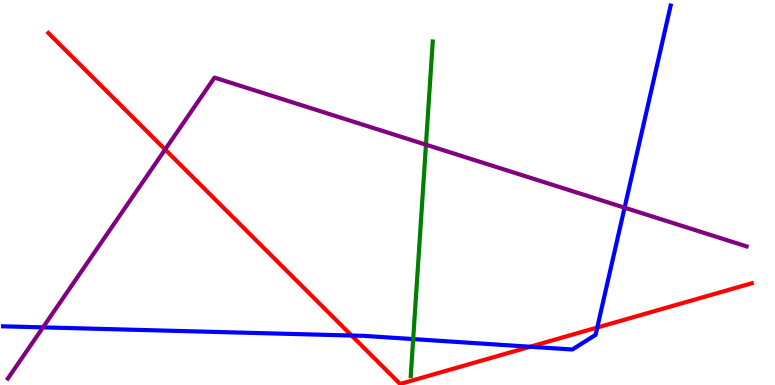[{'lines': ['blue', 'red'], 'intersections': [{'x': 4.54, 'y': 1.28}, {'x': 6.84, 'y': 0.994}, {'x': 7.71, 'y': 1.49}]}, {'lines': ['green', 'red'], 'intersections': []}, {'lines': ['purple', 'red'], 'intersections': [{'x': 2.13, 'y': 6.12}]}, {'lines': ['blue', 'green'], 'intersections': [{'x': 5.33, 'y': 1.19}]}, {'lines': ['blue', 'purple'], 'intersections': [{'x': 0.555, 'y': 1.5}, {'x': 8.06, 'y': 4.61}]}, {'lines': ['green', 'purple'], 'intersections': [{'x': 5.5, 'y': 6.24}]}]